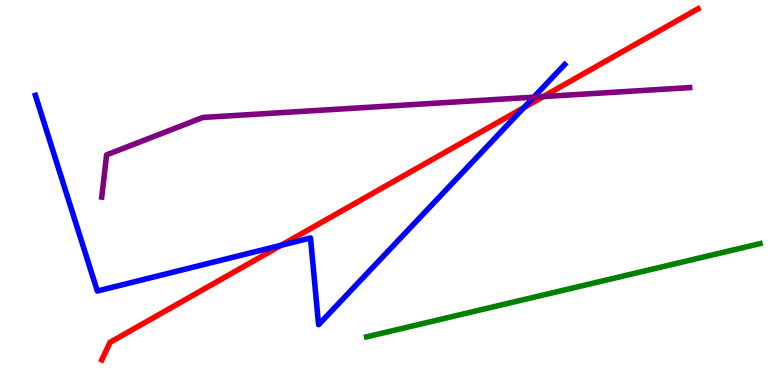[{'lines': ['blue', 'red'], 'intersections': [{'x': 3.63, 'y': 3.63}, {'x': 6.76, 'y': 7.21}]}, {'lines': ['green', 'red'], 'intersections': []}, {'lines': ['purple', 'red'], 'intersections': [{'x': 7.01, 'y': 7.49}]}, {'lines': ['blue', 'green'], 'intersections': []}, {'lines': ['blue', 'purple'], 'intersections': [{'x': 6.89, 'y': 7.48}]}, {'lines': ['green', 'purple'], 'intersections': []}]